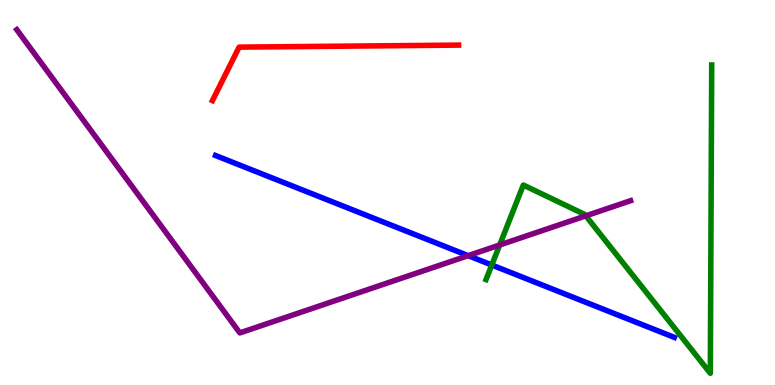[{'lines': ['blue', 'red'], 'intersections': []}, {'lines': ['green', 'red'], 'intersections': []}, {'lines': ['purple', 'red'], 'intersections': []}, {'lines': ['blue', 'green'], 'intersections': [{'x': 6.35, 'y': 3.12}]}, {'lines': ['blue', 'purple'], 'intersections': [{'x': 6.04, 'y': 3.36}]}, {'lines': ['green', 'purple'], 'intersections': [{'x': 6.45, 'y': 3.64}, {'x': 7.56, 'y': 4.39}]}]